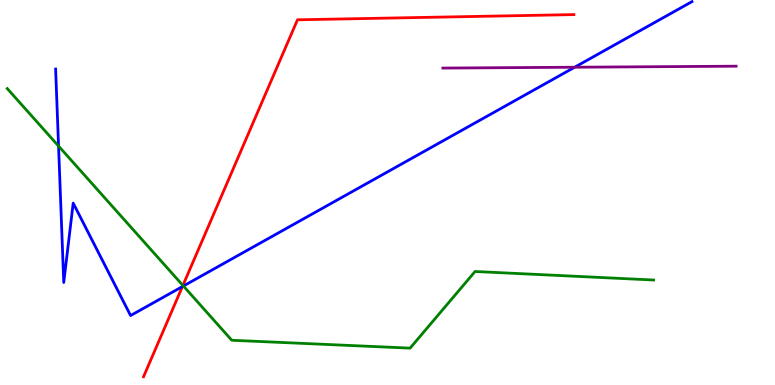[{'lines': ['blue', 'red'], 'intersections': [{'x': 2.35, 'y': 2.56}]}, {'lines': ['green', 'red'], 'intersections': [{'x': 2.36, 'y': 2.59}]}, {'lines': ['purple', 'red'], 'intersections': []}, {'lines': ['blue', 'green'], 'intersections': [{'x': 0.756, 'y': 6.21}, {'x': 2.37, 'y': 2.57}]}, {'lines': ['blue', 'purple'], 'intersections': [{'x': 7.42, 'y': 8.25}]}, {'lines': ['green', 'purple'], 'intersections': []}]